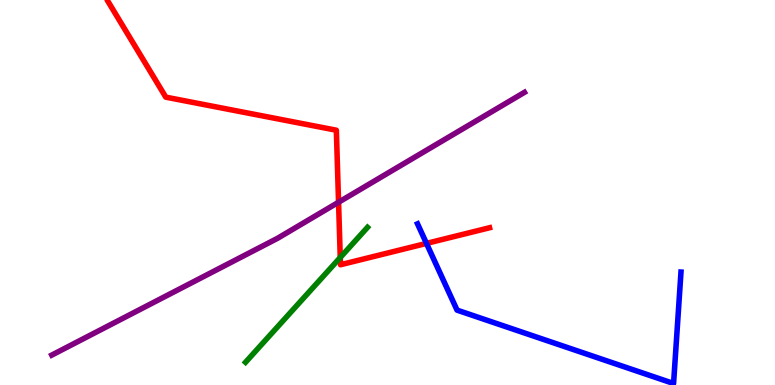[{'lines': ['blue', 'red'], 'intersections': [{'x': 5.5, 'y': 3.68}]}, {'lines': ['green', 'red'], 'intersections': [{'x': 4.39, 'y': 3.31}]}, {'lines': ['purple', 'red'], 'intersections': [{'x': 4.37, 'y': 4.75}]}, {'lines': ['blue', 'green'], 'intersections': []}, {'lines': ['blue', 'purple'], 'intersections': []}, {'lines': ['green', 'purple'], 'intersections': []}]